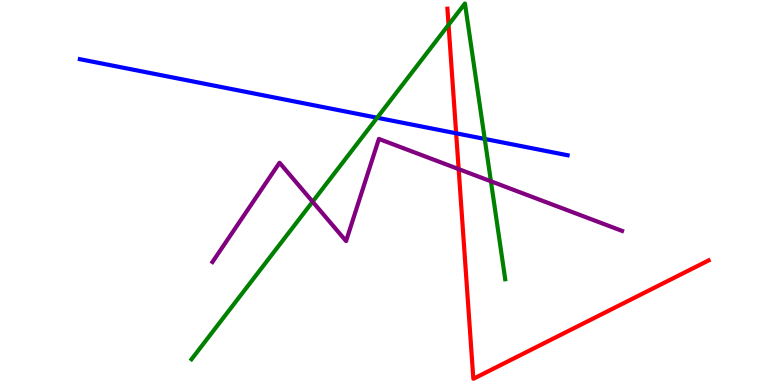[{'lines': ['blue', 'red'], 'intersections': [{'x': 5.89, 'y': 6.54}]}, {'lines': ['green', 'red'], 'intersections': [{'x': 5.79, 'y': 9.35}]}, {'lines': ['purple', 'red'], 'intersections': [{'x': 5.92, 'y': 5.61}]}, {'lines': ['blue', 'green'], 'intersections': [{'x': 4.87, 'y': 6.94}, {'x': 6.25, 'y': 6.39}]}, {'lines': ['blue', 'purple'], 'intersections': []}, {'lines': ['green', 'purple'], 'intersections': [{'x': 4.03, 'y': 4.76}, {'x': 6.33, 'y': 5.29}]}]